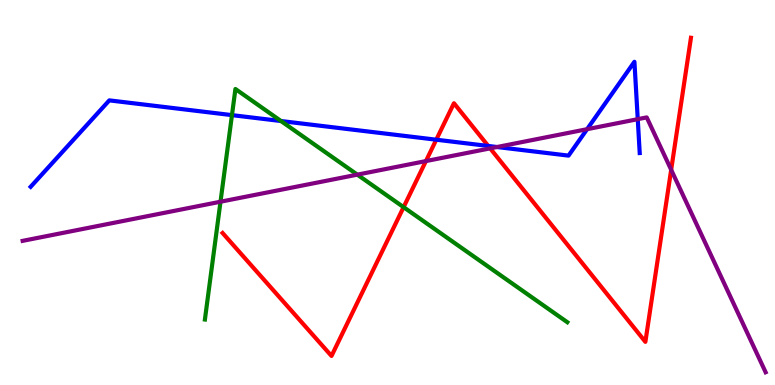[{'lines': ['blue', 'red'], 'intersections': [{'x': 5.63, 'y': 6.37}, {'x': 6.3, 'y': 6.21}]}, {'lines': ['green', 'red'], 'intersections': [{'x': 5.21, 'y': 4.62}]}, {'lines': ['purple', 'red'], 'intersections': [{'x': 5.5, 'y': 5.82}, {'x': 6.32, 'y': 6.15}, {'x': 8.66, 'y': 5.59}]}, {'lines': ['blue', 'green'], 'intersections': [{'x': 2.99, 'y': 7.01}, {'x': 3.63, 'y': 6.86}]}, {'lines': ['blue', 'purple'], 'intersections': [{'x': 6.41, 'y': 6.18}, {'x': 7.58, 'y': 6.64}, {'x': 8.23, 'y': 6.9}]}, {'lines': ['green', 'purple'], 'intersections': [{'x': 2.85, 'y': 4.76}, {'x': 4.61, 'y': 5.46}]}]